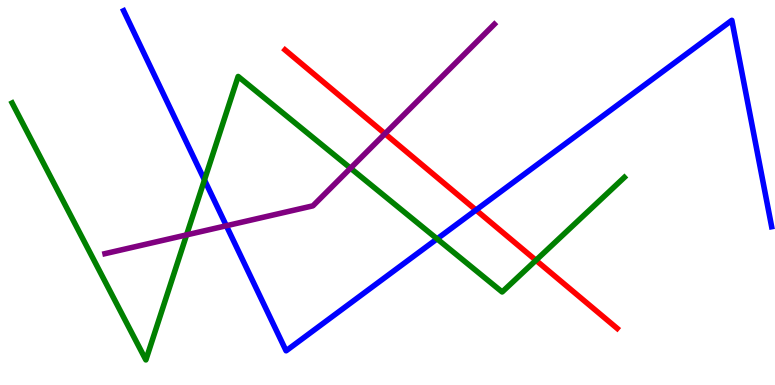[{'lines': ['blue', 'red'], 'intersections': [{'x': 6.14, 'y': 4.55}]}, {'lines': ['green', 'red'], 'intersections': [{'x': 6.92, 'y': 3.24}]}, {'lines': ['purple', 'red'], 'intersections': [{'x': 4.97, 'y': 6.53}]}, {'lines': ['blue', 'green'], 'intersections': [{'x': 2.64, 'y': 5.33}, {'x': 5.64, 'y': 3.8}]}, {'lines': ['blue', 'purple'], 'intersections': [{'x': 2.92, 'y': 4.14}]}, {'lines': ['green', 'purple'], 'intersections': [{'x': 2.41, 'y': 3.9}, {'x': 4.52, 'y': 5.63}]}]